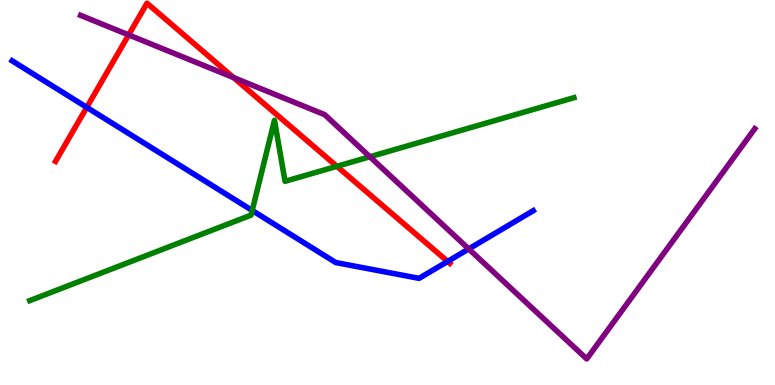[{'lines': ['blue', 'red'], 'intersections': [{'x': 1.12, 'y': 7.21}, {'x': 5.78, 'y': 3.21}]}, {'lines': ['green', 'red'], 'intersections': [{'x': 4.35, 'y': 5.68}]}, {'lines': ['purple', 'red'], 'intersections': [{'x': 1.66, 'y': 9.09}, {'x': 3.01, 'y': 7.98}]}, {'lines': ['blue', 'green'], 'intersections': [{'x': 3.25, 'y': 4.53}]}, {'lines': ['blue', 'purple'], 'intersections': [{'x': 6.05, 'y': 3.53}]}, {'lines': ['green', 'purple'], 'intersections': [{'x': 4.77, 'y': 5.93}]}]